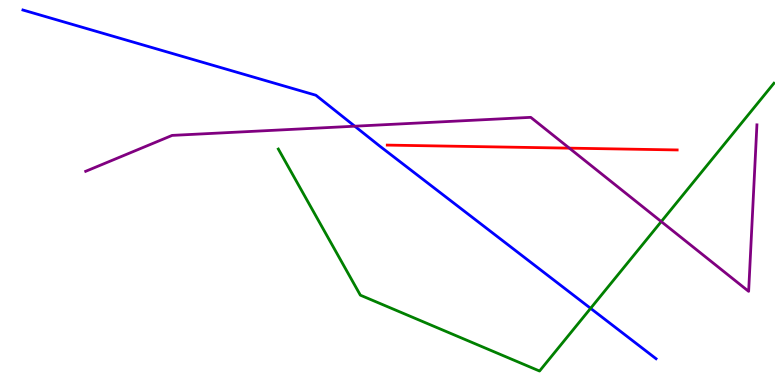[{'lines': ['blue', 'red'], 'intersections': []}, {'lines': ['green', 'red'], 'intersections': []}, {'lines': ['purple', 'red'], 'intersections': [{'x': 7.35, 'y': 6.15}]}, {'lines': ['blue', 'green'], 'intersections': [{'x': 7.62, 'y': 1.99}]}, {'lines': ['blue', 'purple'], 'intersections': [{'x': 4.58, 'y': 6.72}]}, {'lines': ['green', 'purple'], 'intersections': [{'x': 8.53, 'y': 4.24}]}]